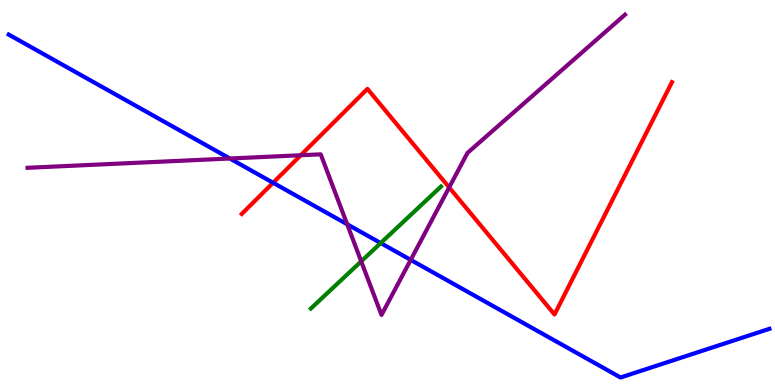[{'lines': ['blue', 'red'], 'intersections': [{'x': 3.52, 'y': 5.25}]}, {'lines': ['green', 'red'], 'intersections': []}, {'lines': ['purple', 'red'], 'intersections': [{'x': 3.88, 'y': 5.97}, {'x': 5.8, 'y': 5.13}]}, {'lines': ['blue', 'green'], 'intersections': [{'x': 4.91, 'y': 3.69}]}, {'lines': ['blue', 'purple'], 'intersections': [{'x': 2.97, 'y': 5.88}, {'x': 4.48, 'y': 4.17}, {'x': 5.3, 'y': 3.25}]}, {'lines': ['green', 'purple'], 'intersections': [{'x': 4.66, 'y': 3.21}]}]